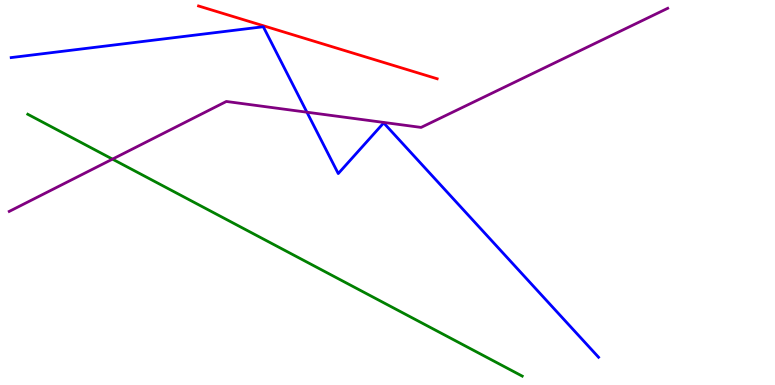[{'lines': ['blue', 'red'], 'intersections': []}, {'lines': ['green', 'red'], 'intersections': []}, {'lines': ['purple', 'red'], 'intersections': []}, {'lines': ['blue', 'green'], 'intersections': []}, {'lines': ['blue', 'purple'], 'intersections': [{'x': 3.96, 'y': 7.09}]}, {'lines': ['green', 'purple'], 'intersections': [{'x': 1.45, 'y': 5.87}]}]